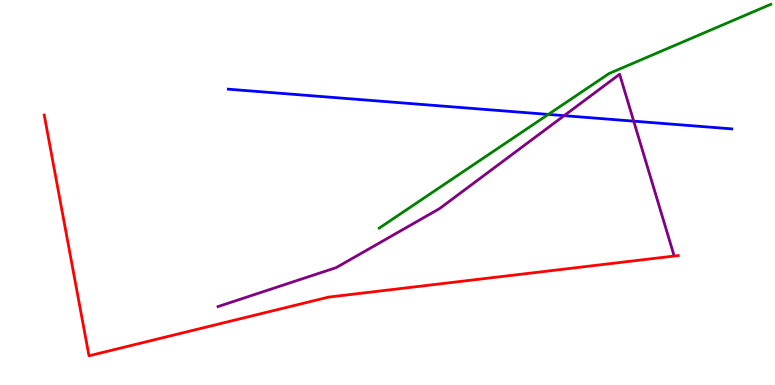[{'lines': ['blue', 'red'], 'intersections': []}, {'lines': ['green', 'red'], 'intersections': []}, {'lines': ['purple', 'red'], 'intersections': []}, {'lines': ['blue', 'green'], 'intersections': [{'x': 7.07, 'y': 7.03}]}, {'lines': ['blue', 'purple'], 'intersections': [{'x': 7.28, 'y': 7.0}, {'x': 8.18, 'y': 6.85}]}, {'lines': ['green', 'purple'], 'intersections': []}]